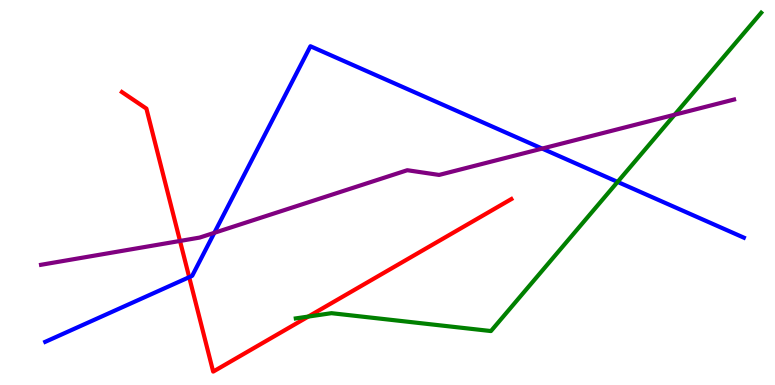[{'lines': ['blue', 'red'], 'intersections': [{'x': 2.44, 'y': 2.8}]}, {'lines': ['green', 'red'], 'intersections': [{'x': 3.98, 'y': 1.78}]}, {'lines': ['purple', 'red'], 'intersections': [{'x': 2.32, 'y': 3.74}]}, {'lines': ['blue', 'green'], 'intersections': [{'x': 7.97, 'y': 5.28}]}, {'lines': ['blue', 'purple'], 'intersections': [{'x': 2.77, 'y': 3.95}, {'x': 7.0, 'y': 6.14}]}, {'lines': ['green', 'purple'], 'intersections': [{'x': 8.7, 'y': 7.02}]}]